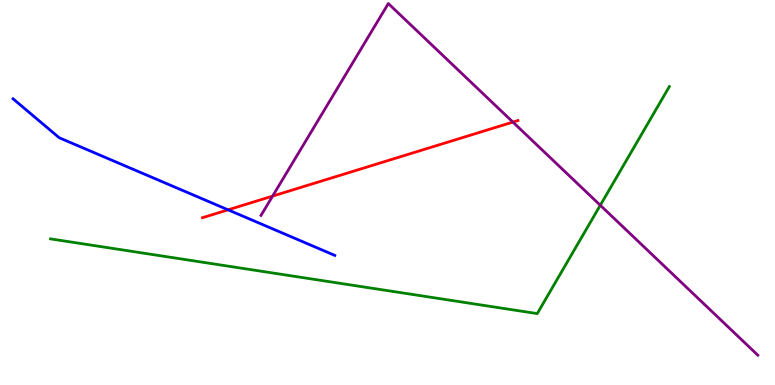[{'lines': ['blue', 'red'], 'intersections': [{'x': 2.94, 'y': 4.55}]}, {'lines': ['green', 'red'], 'intersections': []}, {'lines': ['purple', 'red'], 'intersections': [{'x': 3.52, 'y': 4.91}, {'x': 6.62, 'y': 6.83}]}, {'lines': ['blue', 'green'], 'intersections': []}, {'lines': ['blue', 'purple'], 'intersections': []}, {'lines': ['green', 'purple'], 'intersections': [{'x': 7.75, 'y': 4.67}]}]